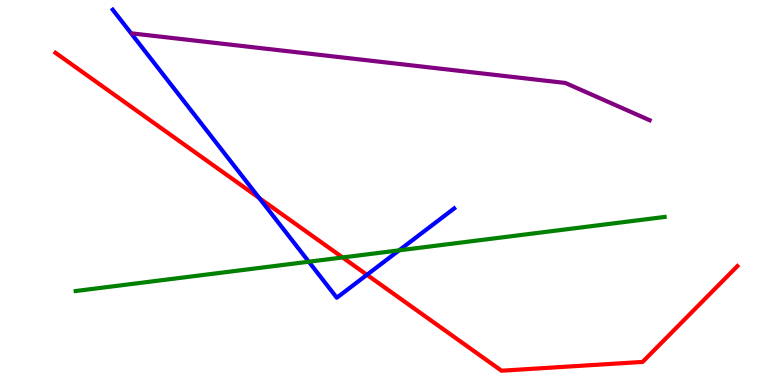[{'lines': ['blue', 'red'], 'intersections': [{'x': 3.35, 'y': 4.86}, {'x': 4.73, 'y': 2.86}]}, {'lines': ['green', 'red'], 'intersections': [{'x': 4.42, 'y': 3.31}]}, {'lines': ['purple', 'red'], 'intersections': []}, {'lines': ['blue', 'green'], 'intersections': [{'x': 3.98, 'y': 3.2}, {'x': 5.15, 'y': 3.5}]}, {'lines': ['blue', 'purple'], 'intersections': []}, {'lines': ['green', 'purple'], 'intersections': []}]